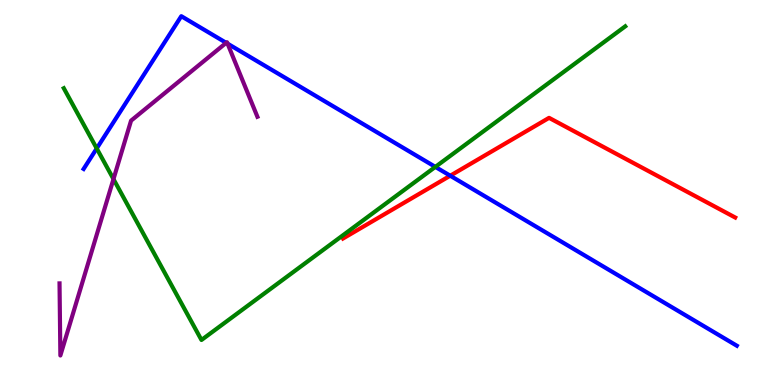[{'lines': ['blue', 'red'], 'intersections': [{'x': 5.81, 'y': 5.44}]}, {'lines': ['green', 'red'], 'intersections': []}, {'lines': ['purple', 'red'], 'intersections': []}, {'lines': ['blue', 'green'], 'intersections': [{'x': 1.25, 'y': 6.14}, {'x': 5.62, 'y': 5.67}]}, {'lines': ['blue', 'purple'], 'intersections': [{'x': 2.92, 'y': 8.89}, {'x': 2.94, 'y': 8.87}]}, {'lines': ['green', 'purple'], 'intersections': [{'x': 1.46, 'y': 5.35}]}]